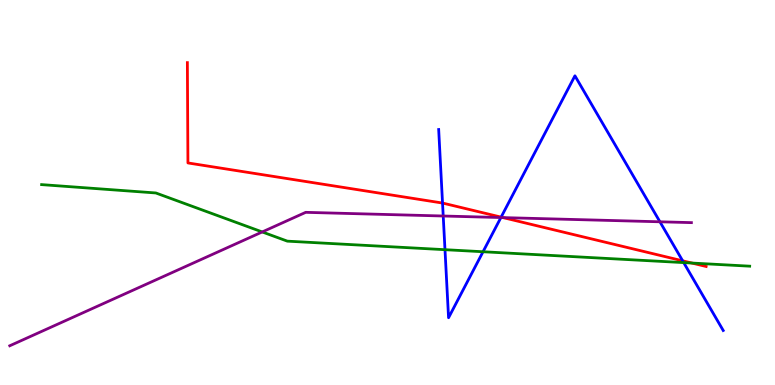[{'lines': ['blue', 'red'], 'intersections': [{'x': 5.71, 'y': 4.73}, {'x': 6.47, 'y': 4.36}, {'x': 8.81, 'y': 3.23}]}, {'lines': ['green', 'red'], 'intersections': [{'x': 8.93, 'y': 3.17}]}, {'lines': ['purple', 'red'], 'intersections': [{'x': 6.49, 'y': 4.35}]}, {'lines': ['blue', 'green'], 'intersections': [{'x': 5.74, 'y': 3.51}, {'x': 6.23, 'y': 3.46}, {'x': 8.82, 'y': 3.18}]}, {'lines': ['blue', 'purple'], 'intersections': [{'x': 5.72, 'y': 4.39}, {'x': 6.46, 'y': 4.35}, {'x': 8.52, 'y': 4.24}]}, {'lines': ['green', 'purple'], 'intersections': [{'x': 3.38, 'y': 3.98}]}]